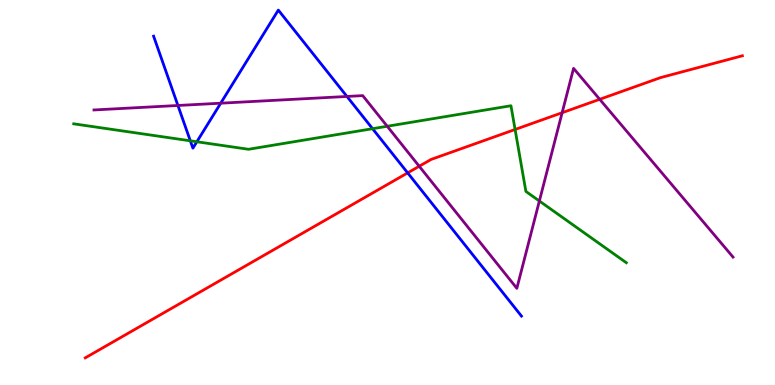[{'lines': ['blue', 'red'], 'intersections': [{'x': 5.26, 'y': 5.51}]}, {'lines': ['green', 'red'], 'intersections': [{'x': 6.65, 'y': 6.64}]}, {'lines': ['purple', 'red'], 'intersections': [{'x': 5.41, 'y': 5.68}, {'x': 7.25, 'y': 7.07}, {'x': 7.74, 'y': 7.42}]}, {'lines': ['blue', 'green'], 'intersections': [{'x': 2.46, 'y': 6.34}, {'x': 2.54, 'y': 6.32}, {'x': 4.81, 'y': 6.66}]}, {'lines': ['blue', 'purple'], 'intersections': [{'x': 2.3, 'y': 7.26}, {'x': 2.85, 'y': 7.32}, {'x': 4.48, 'y': 7.49}]}, {'lines': ['green', 'purple'], 'intersections': [{'x': 5.0, 'y': 6.72}, {'x': 6.96, 'y': 4.78}]}]